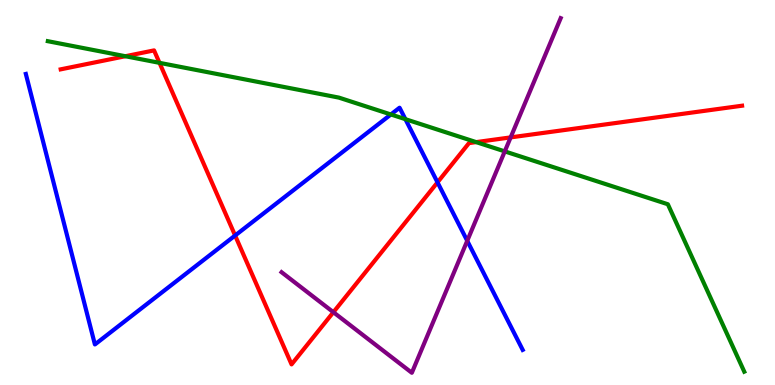[{'lines': ['blue', 'red'], 'intersections': [{'x': 3.03, 'y': 3.88}, {'x': 5.65, 'y': 5.26}]}, {'lines': ['green', 'red'], 'intersections': [{'x': 1.62, 'y': 8.54}, {'x': 2.06, 'y': 8.37}, {'x': 6.14, 'y': 6.31}]}, {'lines': ['purple', 'red'], 'intersections': [{'x': 4.3, 'y': 1.89}, {'x': 6.59, 'y': 6.43}]}, {'lines': ['blue', 'green'], 'intersections': [{'x': 5.04, 'y': 7.03}, {'x': 5.23, 'y': 6.9}]}, {'lines': ['blue', 'purple'], 'intersections': [{'x': 6.03, 'y': 3.75}]}, {'lines': ['green', 'purple'], 'intersections': [{'x': 6.51, 'y': 6.07}]}]